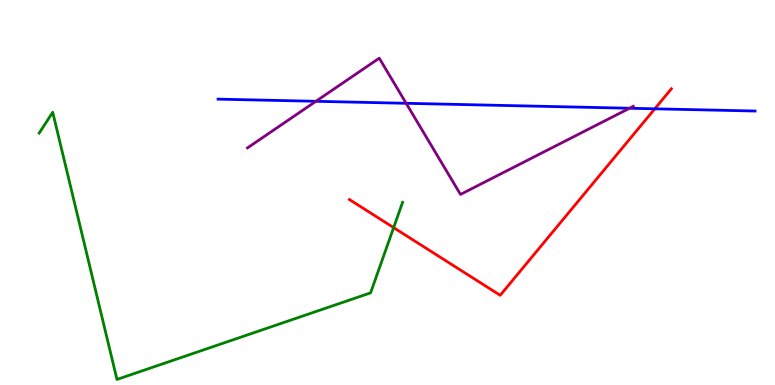[{'lines': ['blue', 'red'], 'intersections': [{'x': 8.45, 'y': 7.17}]}, {'lines': ['green', 'red'], 'intersections': [{'x': 5.08, 'y': 4.09}]}, {'lines': ['purple', 'red'], 'intersections': []}, {'lines': ['blue', 'green'], 'intersections': []}, {'lines': ['blue', 'purple'], 'intersections': [{'x': 4.08, 'y': 7.37}, {'x': 5.24, 'y': 7.32}, {'x': 8.12, 'y': 7.19}]}, {'lines': ['green', 'purple'], 'intersections': []}]